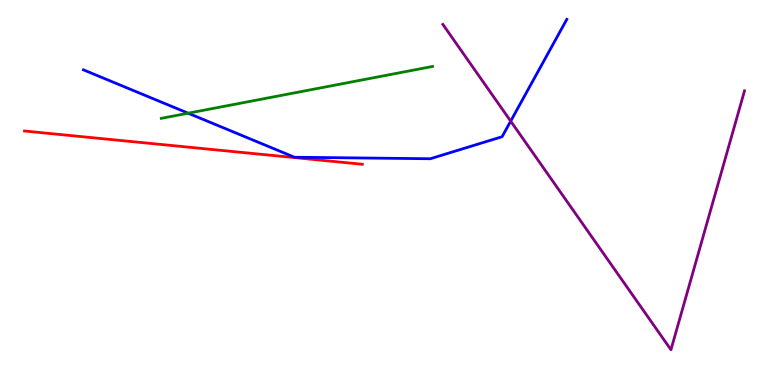[{'lines': ['blue', 'red'], 'intersections': []}, {'lines': ['green', 'red'], 'intersections': []}, {'lines': ['purple', 'red'], 'intersections': []}, {'lines': ['blue', 'green'], 'intersections': [{'x': 2.43, 'y': 7.06}]}, {'lines': ['blue', 'purple'], 'intersections': [{'x': 6.59, 'y': 6.85}]}, {'lines': ['green', 'purple'], 'intersections': []}]